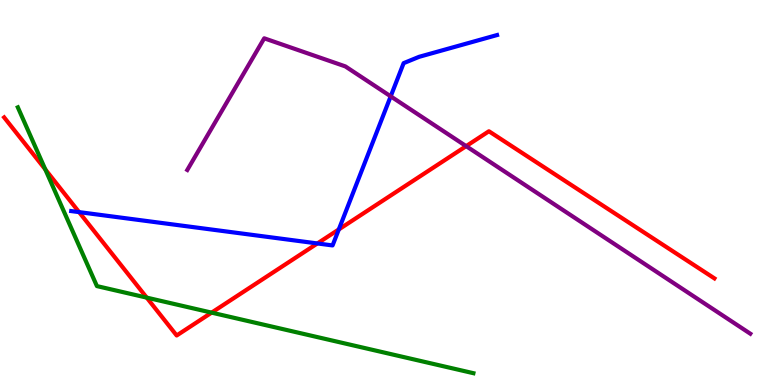[{'lines': ['blue', 'red'], 'intersections': [{'x': 1.02, 'y': 4.49}, {'x': 4.1, 'y': 3.68}, {'x': 4.37, 'y': 4.04}]}, {'lines': ['green', 'red'], 'intersections': [{'x': 0.584, 'y': 5.6}, {'x': 1.89, 'y': 2.27}, {'x': 2.73, 'y': 1.88}]}, {'lines': ['purple', 'red'], 'intersections': [{'x': 6.01, 'y': 6.2}]}, {'lines': ['blue', 'green'], 'intersections': []}, {'lines': ['blue', 'purple'], 'intersections': [{'x': 5.04, 'y': 7.5}]}, {'lines': ['green', 'purple'], 'intersections': []}]